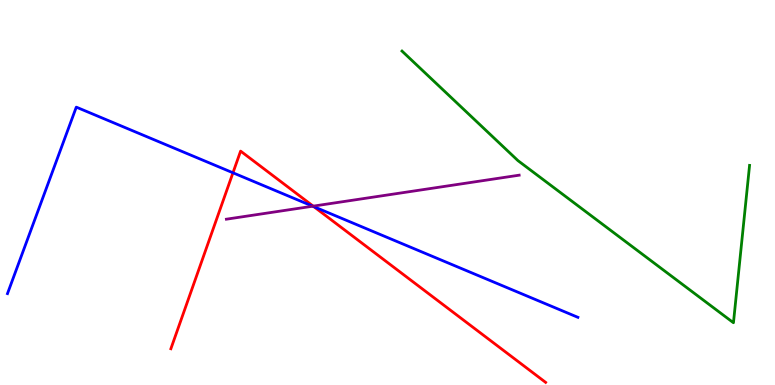[{'lines': ['blue', 'red'], 'intersections': [{'x': 3.01, 'y': 5.51}, {'x': 4.05, 'y': 4.63}]}, {'lines': ['green', 'red'], 'intersections': []}, {'lines': ['purple', 'red'], 'intersections': [{'x': 4.04, 'y': 4.65}]}, {'lines': ['blue', 'green'], 'intersections': []}, {'lines': ['blue', 'purple'], 'intersections': [{'x': 4.04, 'y': 4.64}]}, {'lines': ['green', 'purple'], 'intersections': []}]